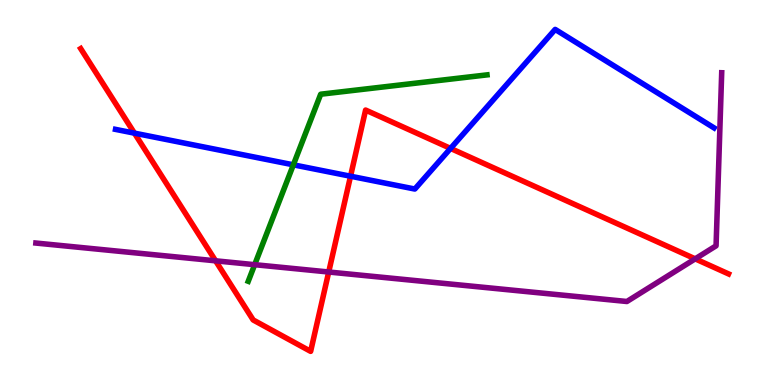[{'lines': ['blue', 'red'], 'intersections': [{'x': 1.73, 'y': 6.54}, {'x': 4.52, 'y': 5.42}, {'x': 5.81, 'y': 6.15}]}, {'lines': ['green', 'red'], 'intersections': []}, {'lines': ['purple', 'red'], 'intersections': [{'x': 2.78, 'y': 3.23}, {'x': 4.24, 'y': 2.93}, {'x': 8.97, 'y': 3.28}]}, {'lines': ['blue', 'green'], 'intersections': [{'x': 3.79, 'y': 5.72}]}, {'lines': ['blue', 'purple'], 'intersections': []}, {'lines': ['green', 'purple'], 'intersections': [{'x': 3.29, 'y': 3.13}]}]